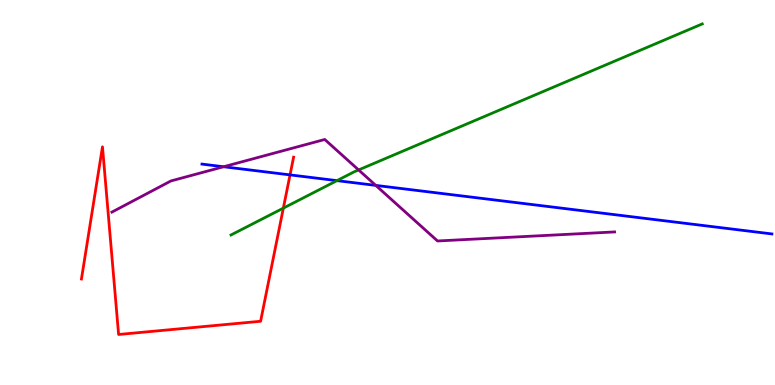[{'lines': ['blue', 'red'], 'intersections': [{'x': 3.74, 'y': 5.46}]}, {'lines': ['green', 'red'], 'intersections': [{'x': 3.66, 'y': 4.59}]}, {'lines': ['purple', 'red'], 'intersections': []}, {'lines': ['blue', 'green'], 'intersections': [{'x': 4.35, 'y': 5.31}]}, {'lines': ['blue', 'purple'], 'intersections': [{'x': 2.89, 'y': 5.67}, {'x': 4.85, 'y': 5.18}]}, {'lines': ['green', 'purple'], 'intersections': [{'x': 4.63, 'y': 5.59}]}]